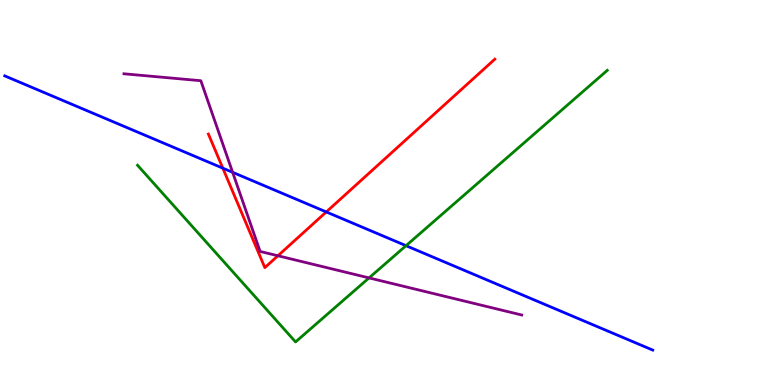[{'lines': ['blue', 'red'], 'intersections': [{'x': 2.88, 'y': 5.63}, {'x': 4.21, 'y': 4.5}]}, {'lines': ['green', 'red'], 'intersections': []}, {'lines': ['purple', 'red'], 'intersections': [{'x': 3.59, 'y': 3.36}]}, {'lines': ['blue', 'green'], 'intersections': [{'x': 5.24, 'y': 3.62}]}, {'lines': ['blue', 'purple'], 'intersections': [{'x': 3.0, 'y': 5.52}]}, {'lines': ['green', 'purple'], 'intersections': [{'x': 4.76, 'y': 2.78}]}]